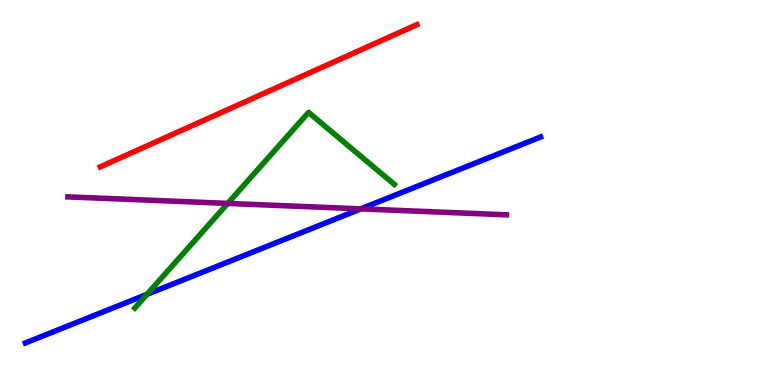[{'lines': ['blue', 'red'], 'intersections': []}, {'lines': ['green', 'red'], 'intersections': []}, {'lines': ['purple', 'red'], 'intersections': []}, {'lines': ['blue', 'green'], 'intersections': [{'x': 1.9, 'y': 2.35}]}, {'lines': ['blue', 'purple'], 'intersections': [{'x': 4.66, 'y': 4.57}]}, {'lines': ['green', 'purple'], 'intersections': [{'x': 2.94, 'y': 4.72}]}]